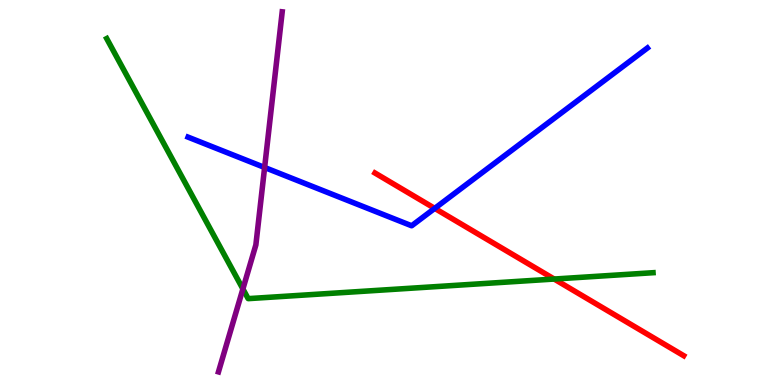[{'lines': ['blue', 'red'], 'intersections': [{'x': 5.61, 'y': 4.59}]}, {'lines': ['green', 'red'], 'intersections': [{'x': 7.15, 'y': 2.75}]}, {'lines': ['purple', 'red'], 'intersections': []}, {'lines': ['blue', 'green'], 'intersections': []}, {'lines': ['blue', 'purple'], 'intersections': [{'x': 3.41, 'y': 5.65}]}, {'lines': ['green', 'purple'], 'intersections': [{'x': 3.13, 'y': 2.49}]}]